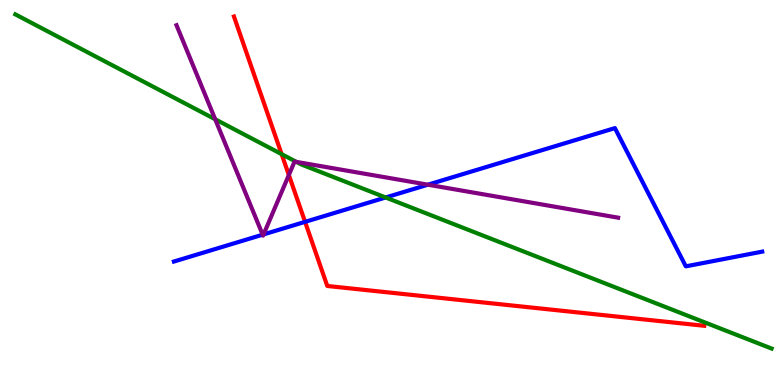[{'lines': ['blue', 'red'], 'intersections': [{'x': 3.94, 'y': 4.24}]}, {'lines': ['green', 'red'], 'intersections': [{'x': 3.63, 'y': 6.0}]}, {'lines': ['purple', 'red'], 'intersections': [{'x': 3.73, 'y': 5.45}]}, {'lines': ['blue', 'green'], 'intersections': [{'x': 4.98, 'y': 4.87}]}, {'lines': ['blue', 'purple'], 'intersections': [{'x': 3.39, 'y': 3.9}, {'x': 3.4, 'y': 3.91}, {'x': 5.52, 'y': 5.2}]}, {'lines': ['green', 'purple'], 'intersections': [{'x': 2.78, 'y': 6.9}, {'x': 3.82, 'y': 5.79}]}]